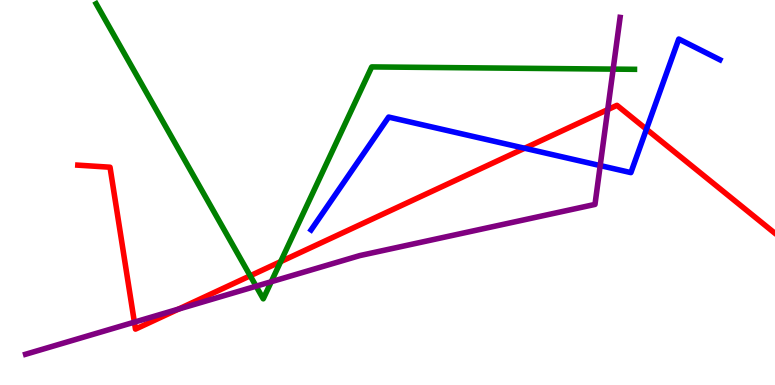[{'lines': ['blue', 'red'], 'intersections': [{'x': 6.77, 'y': 6.15}, {'x': 8.34, 'y': 6.64}]}, {'lines': ['green', 'red'], 'intersections': [{'x': 3.23, 'y': 2.84}, {'x': 3.62, 'y': 3.2}]}, {'lines': ['purple', 'red'], 'intersections': [{'x': 1.73, 'y': 1.63}, {'x': 2.3, 'y': 1.97}, {'x': 7.84, 'y': 7.15}]}, {'lines': ['blue', 'green'], 'intersections': []}, {'lines': ['blue', 'purple'], 'intersections': [{'x': 7.74, 'y': 5.7}]}, {'lines': ['green', 'purple'], 'intersections': [{'x': 3.3, 'y': 2.57}, {'x': 3.5, 'y': 2.68}, {'x': 7.91, 'y': 8.2}]}]